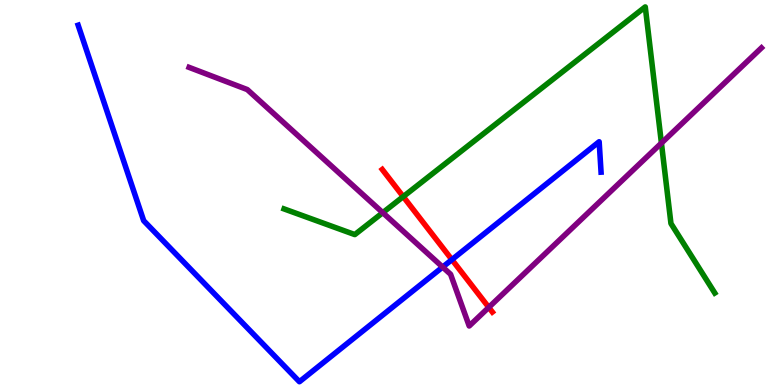[{'lines': ['blue', 'red'], 'intersections': [{'x': 5.83, 'y': 3.26}]}, {'lines': ['green', 'red'], 'intersections': [{'x': 5.2, 'y': 4.89}]}, {'lines': ['purple', 'red'], 'intersections': [{'x': 6.31, 'y': 2.02}]}, {'lines': ['blue', 'green'], 'intersections': []}, {'lines': ['blue', 'purple'], 'intersections': [{'x': 5.71, 'y': 3.06}]}, {'lines': ['green', 'purple'], 'intersections': [{'x': 4.94, 'y': 4.48}, {'x': 8.53, 'y': 6.28}]}]